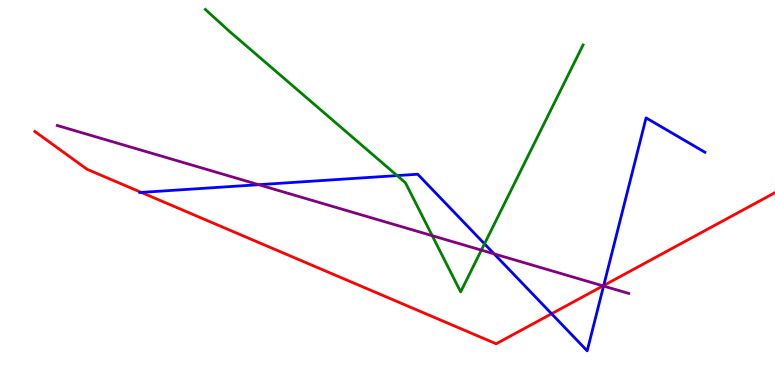[{'lines': ['blue', 'red'], 'intersections': [{'x': 1.82, 'y': 5.0}, {'x': 7.12, 'y': 1.85}, {'x': 7.79, 'y': 2.58}]}, {'lines': ['green', 'red'], 'intersections': []}, {'lines': ['purple', 'red'], 'intersections': [{'x': 7.78, 'y': 2.57}]}, {'lines': ['blue', 'green'], 'intersections': [{'x': 5.12, 'y': 5.44}, {'x': 6.25, 'y': 3.67}]}, {'lines': ['blue', 'purple'], 'intersections': [{'x': 3.34, 'y': 5.2}, {'x': 6.38, 'y': 3.41}, {'x': 7.79, 'y': 2.57}]}, {'lines': ['green', 'purple'], 'intersections': [{'x': 5.58, 'y': 3.88}, {'x': 6.21, 'y': 3.5}]}]